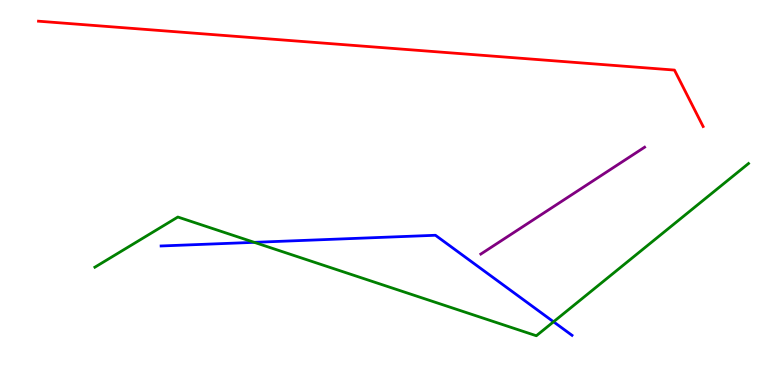[{'lines': ['blue', 'red'], 'intersections': []}, {'lines': ['green', 'red'], 'intersections': []}, {'lines': ['purple', 'red'], 'intersections': []}, {'lines': ['blue', 'green'], 'intersections': [{'x': 3.28, 'y': 3.71}, {'x': 7.14, 'y': 1.64}]}, {'lines': ['blue', 'purple'], 'intersections': []}, {'lines': ['green', 'purple'], 'intersections': []}]